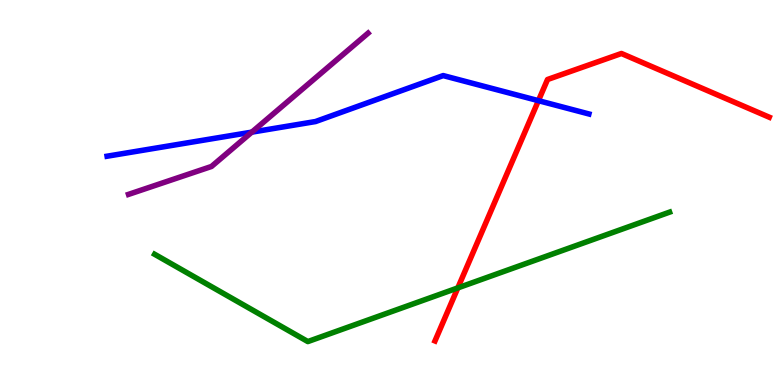[{'lines': ['blue', 'red'], 'intersections': [{'x': 6.95, 'y': 7.39}]}, {'lines': ['green', 'red'], 'intersections': [{'x': 5.91, 'y': 2.52}]}, {'lines': ['purple', 'red'], 'intersections': []}, {'lines': ['blue', 'green'], 'intersections': []}, {'lines': ['blue', 'purple'], 'intersections': [{'x': 3.25, 'y': 6.57}]}, {'lines': ['green', 'purple'], 'intersections': []}]